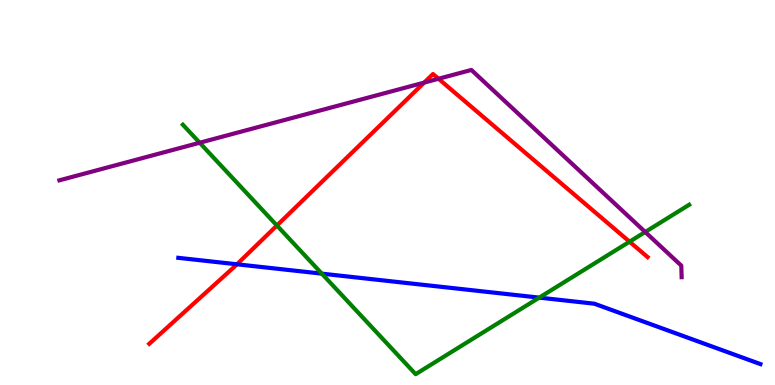[{'lines': ['blue', 'red'], 'intersections': [{'x': 3.06, 'y': 3.14}]}, {'lines': ['green', 'red'], 'intersections': [{'x': 3.57, 'y': 4.14}, {'x': 8.12, 'y': 3.72}]}, {'lines': ['purple', 'red'], 'intersections': [{'x': 5.47, 'y': 7.85}, {'x': 5.66, 'y': 7.95}]}, {'lines': ['blue', 'green'], 'intersections': [{'x': 4.15, 'y': 2.89}, {'x': 6.96, 'y': 2.27}]}, {'lines': ['blue', 'purple'], 'intersections': []}, {'lines': ['green', 'purple'], 'intersections': [{'x': 2.58, 'y': 6.29}, {'x': 8.33, 'y': 3.97}]}]